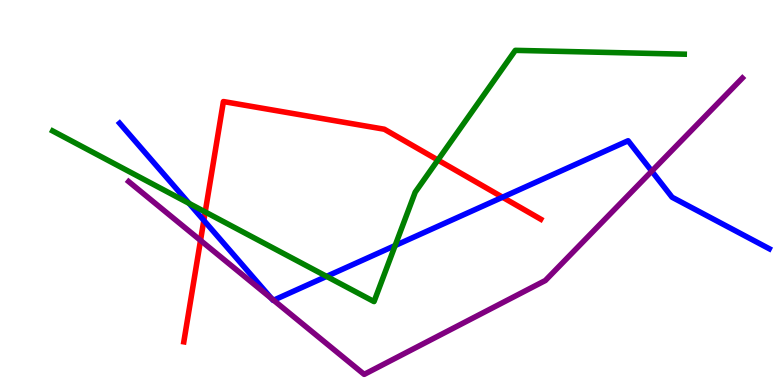[{'lines': ['blue', 'red'], 'intersections': [{'x': 2.63, 'y': 4.28}, {'x': 6.48, 'y': 4.88}]}, {'lines': ['green', 'red'], 'intersections': [{'x': 2.65, 'y': 4.49}, {'x': 5.65, 'y': 5.84}]}, {'lines': ['purple', 'red'], 'intersections': [{'x': 2.59, 'y': 3.76}]}, {'lines': ['blue', 'green'], 'intersections': [{'x': 2.44, 'y': 4.72}, {'x': 4.21, 'y': 2.82}, {'x': 5.1, 'y': 3.62}]}, {'lines': ['blue', 'purple'], 'intersections': [{'x': 3.5, 'y': 2.24}, {'x': 3.53, 'y': 2.2}, {'x': 8.41, 'y': 5.55}]}, {'lines': ['green', 'purple'], 'intersections': []}]